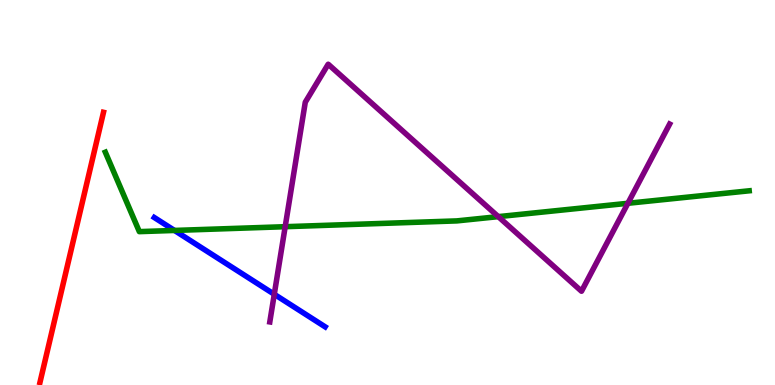[{'lines': ['blue', 'red'], 'intersections': []}, {'lines': ['green', 'red'], 'intersections': []}, {'lines': ['purple', 'red'], 'intersections': []}, {'lines': ['blue', 'green'], 'intersections': [{'x': 2.25, 'y': 4.01}]}, {'lines': ['blue', 'purple'], 'intersections': [{'x': 3.54, 'y': 2.36}]}, {'lines': ['green', 'purple'], 'intersections': [{'x': 3.68, 'y': 4.11}, {'x': 6.43, 'y': 4.37}, {'x': 8.1, 'y': 4.72}]}]